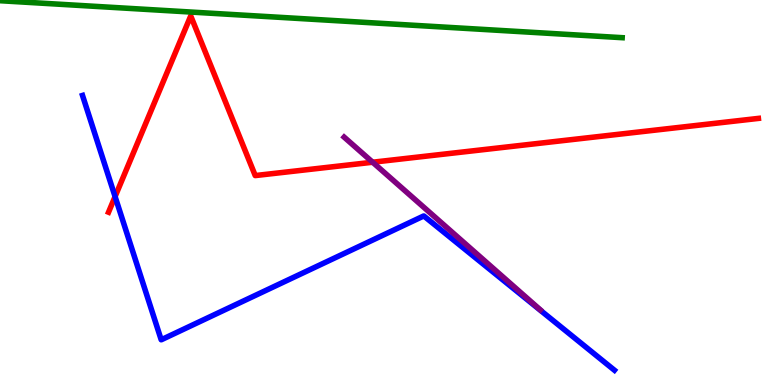[{'lines': ['blue', 'red'], 'intersections': [{'x': 1.48, 'y': 4.89}]}, {'lines': ['green', 'red'], 'intersections': []}, {'lines': ['purple', 'red'], 'intersections': [{'x': 4.81, 'y': 5.79}]}, {'lines': ['blue', 'green'], 'intersections': []}, {'lines': ['blue', 'purple'], 'intersections': []}, {'lines': ['green', 'purple'], 'intersections': []}]